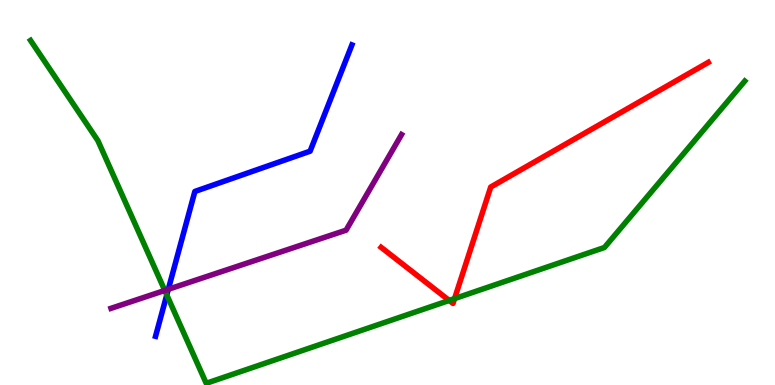[{'lines': ['blue', 'red'], 'intersections': []}, {'lines': ['green', 'red'], 'intersections': [{'x': 5.8, 'y': 2.2}, {'x': 5.87, 'y': 2.24}]}, {'lines': ['purple', 'red'], 'intersections': []}, {'lines': ['blue', 'green'], 'intersections': [{'x': 2.15, 'y': 2.34}]}, {'lines': ['blue', 'purple'], 'intersections': [{'x': 2.17, 'y': 2.49}]}, {'lines': ['green', 'purple'], 'intersections': [{'x': 2.13, 'y': 2.46}]}]